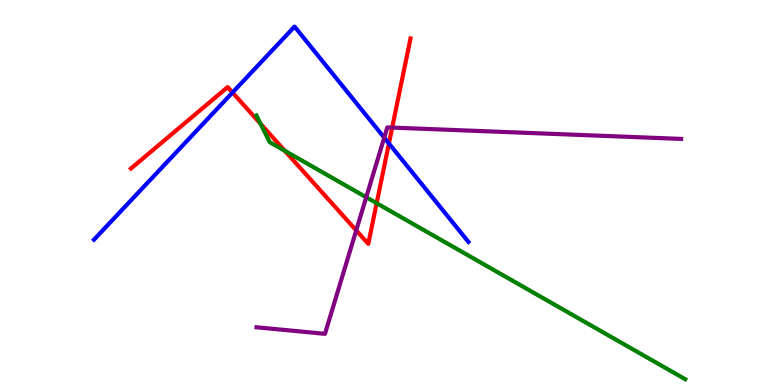[{'lines': ['blue', 'red'], 'intersections': [{'x': 3.0, 'y': 7.6}, {'x': 5.02, 'y': 6.27}]}, {'lines': ['green', 'red'], 'intersections': [{'x': 3.36, 'y': 6.79}, {'x': 3.67, 'y': 6.08}, {'x': 4.86, 'y': 4.72}]}, {'lines': ['purple', 'red'], 'intersections': [{'x': 4.6, 'y': 4.02}, {'x': 5.06, 'y': 6.69}]}, {'lines': ['blue', 'green'], 'intersections': []}, {'lines': ['blue', 'purple'], 'intersections': [{'x': 4.96, 'y': 6.42}]}, {'lines': ['green', 'purple'], 'intersections': [{'x': 4.73, 'y': 4.88}]}]